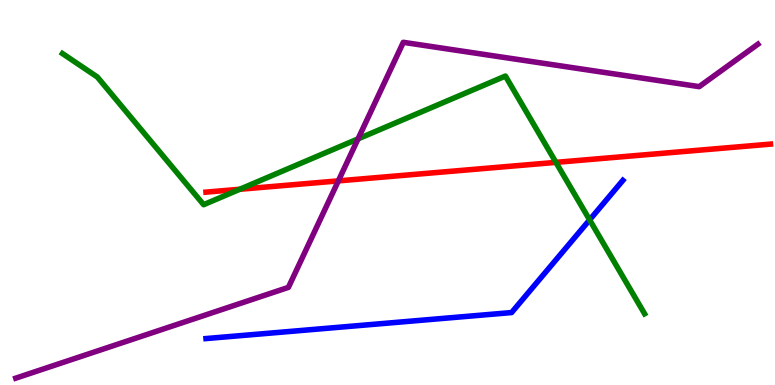[{'lines': ['blue', 'red'], 'intersections': []}, {'lines': ['green', 'red'], 'intersections': [{'x': 3.09, 'y': 5.08}, {'x': 7.17, 'y': 5.78}]}, {'lines': ['purple', 'red'], 'intersections': [{'x': 4.37, 'y': 5.3}]}, {'lines': ['blue', 'green'], 'intersections': [{'x': 7.61, 'y': 4.29}]}, {'lines': ['blue', 'purple'], 'intersections': []}, {'lines': ['green', 'purple'], 'intersections': [{'x': 4.62, 'y': 6.39}]}]